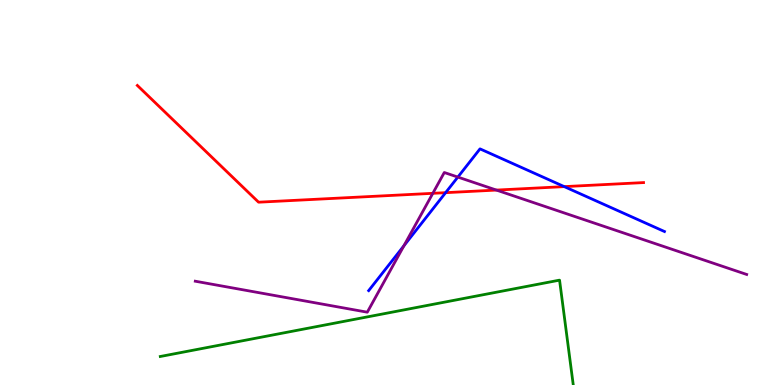[{'lines': ['blue', 'red'], 'intersections': [{'x': 5.75, 'y': 5.0}, {'x': 7.28, 'y': 5.15}]}, {'lines': ['green', 'red'], 'intersections': []}, {'lines': ['purple', 'red'], 'intersections': [{'x': 5.58, 'y': 4.98}, {'x': 6.41, 'y': 5.06}]}, {'lines': ['blue', 'green'], 'intersections': []}, {'lines': ['blue', 'purple'], 'intersections': [{'x': 5.21, 'y': 3.62}, {'x': 5.91, 'y': 5.4}]}, {'lines': ['green', 'purple'], 'intersections': []}]